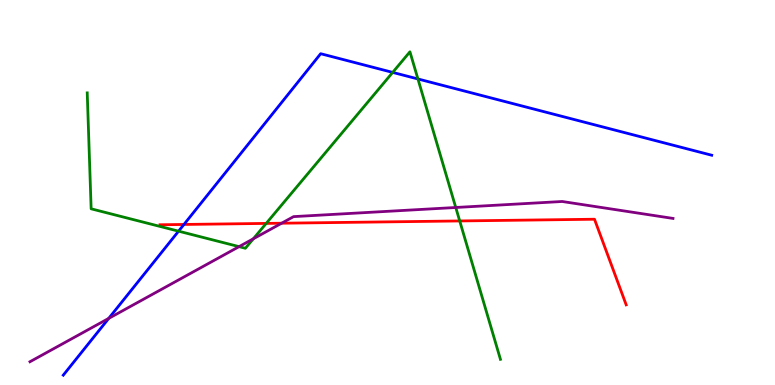[{'lines': ['blue', 'red'], 'intersections': [{'x': 2.37, 'y': 4.17}]}, {'lines': ['green', 'red'], 'intersections': [{'x': 3.43, 'y': 4.2}, {'x': 5.93, 'y': 4.26}]}, {'lines': ['purple', 'red'], 'intersections': [{'x': 3.63, 'y': 4.2}]}, {'lines': ['blue', 'green'], 'intersections': [{'x': 2.3, 'y': 4.0}, {'x': 5.07, 'y': 8.12}, {'x': 5.39, 'y': 7.95}]}, {'lines': ['blue', 'purple'], 'intersections': [{'x': 1.4, 'y': 1.73}]}, {'lines': ['green', 'purple'], 'intersections': [{'x': 3.08, 'y': 3.59}, {'x': 3.27, 'y': 3.8}, {'x': 5.88, 'y': 4.61}]}]